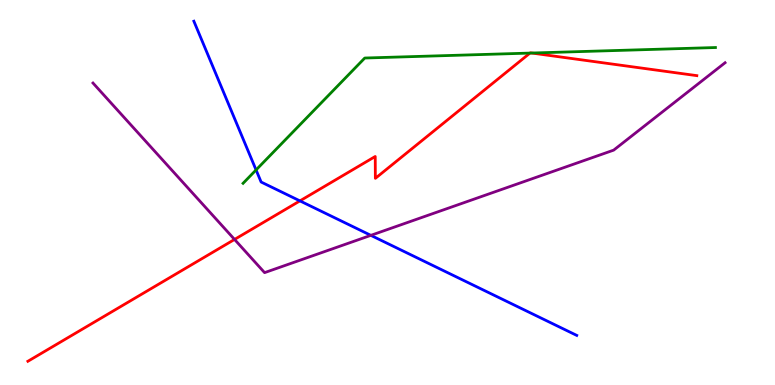[{'lines': ['blue', 'red'], 'intersections': [{'x': 3.87, 'y': 4.78}]}, {'lines': ['green', 'red'], 'intersections': [{'x': 6.84, 'y': 8.62}, {'x': 6.86, 'y': 8.62}]}, {'lines': ['purple', 'red'], 'intersections': [{'x': 3.03, 'y': 3.78}]}, {'lines': ['blue', 'green'], 'intersections': [{'x': 3.3, 'y': 5.59}]}, {'lines': ['blue', 'purple'], 'intersections': [{'x': 4.79, 'y': 3.89}]}, {'lines': ['green', 'purple'], 'intersections': []}]